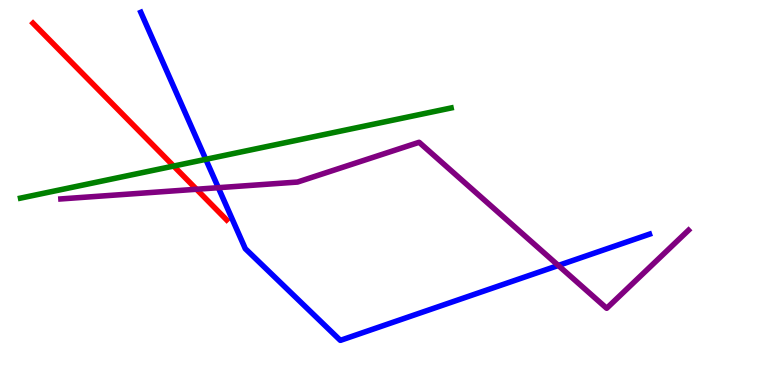[{'lines': ['blue', 'red'], 'intersections': []}, {'lines': ['green', 'red'], 'intersections': [{'x': 2.24, 'y': 5.69}]}, {'lines': ['purple', 'red'], 'intersections': [{'x': 2.54, 'y': 5.08}]}, {'lines': ['blue', 'green'], 'intersections': [{'x': 2.66, 'y': 5.86}]}, {'lines': ['blue', 'purple'], 'intersections': [{'x': 2.82, 'y': 5.12}, {'x': 7.2, 'y': 3.1}]}, {'lines': ['green', 'purple'], 'intersections': []}]